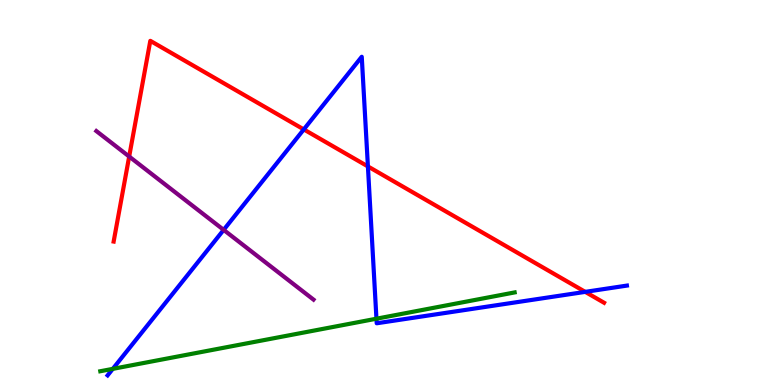[{'lines': ['blue', 'red'], 'intersections': [{'x': 3.92, 'y': 6.64}, {'x': 4.75, 'y': 5.68}, {'x': 7.55, 'y': 2.42}]}, {'lines': ['green', 'red'], 'intersections': []}, {'lines': ['purple', 'red'], 'intersections': [{'x': 1.67, 'y': 5.93}]}, {'lines': ['blue', 'green'], 'intersections': [{'x': 1.46, 'y': 0.419}, {'x': 4.86, 'y': 1.72}]}, {'lines': ['blue', 'purple'], 'intersections': [{'x': 2.89, 'y': 4.03}]}, {'lines': ['green', 'purple'], 'intersections': []}]